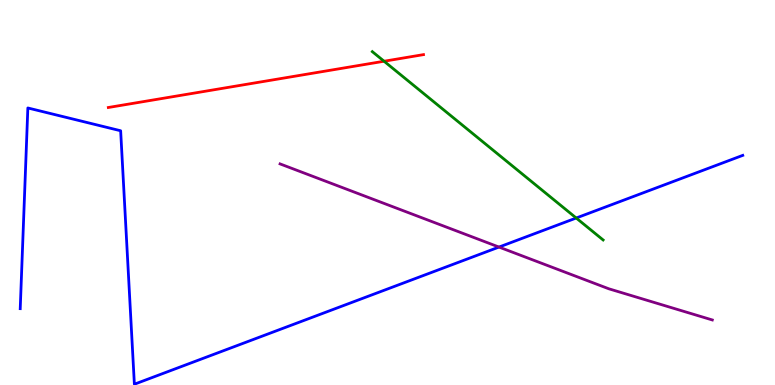[{'lines': ['blue', 'red'], 'intersections': []}, {'lines': ['green', 'red'], 'intersections': [{'x': 4.96, 'y': 8.41}]}, {'lines': ['purple', 'red'], 'intersections': []}, {'lines': ['blue', 'green'], 'intersections': [{'x': 7.44, 'y': 4.34}]}, {'lines': ['blue', 'purple'], 'intersections': [{'x': 6.44, 'y': 3.58}]}, {'lines': ['green', 'purple'], 'intersections': []}]